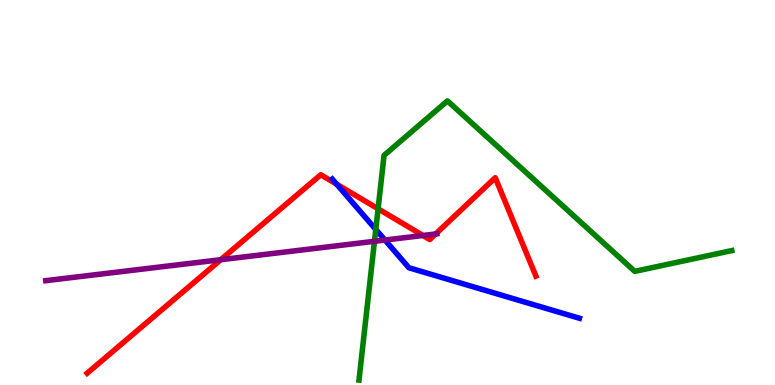[{'lines': ['blue', 'red'], 'intersections': [{'x': 4.34, 'y': 5.22}]}, {'lines': ['green', 'red'], 'intersections': [{'x': 4.88, 'y': 4.58}]}, {'lines': ['purple', 'red'], 'intersections': [{'x': 2.85, 'y': 3.25}, {'x': 5.46, 'y': 3.88}, {'x': 5.62, 'y': 3.92}]}, {'lines': ['blue', 'green'], 'intersections': [{'x': 4.85, 'y': 4.04}]}, {'lines': ['blue', 'purple'], 'intersections': [{'x': 4.97, 'y': 3.77}]}, {'lines': ['green', 'purple'], 'intersections': [{'x': 4.83, 'y': 3.73}]}]